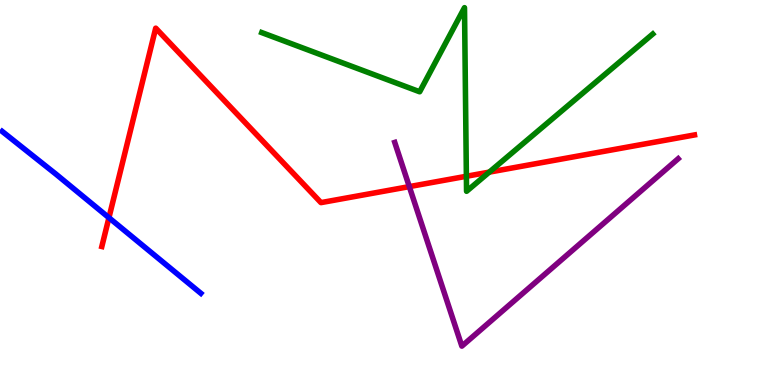[{'lines': ['blue', 'red'], 'intersections': [{'x': 1.41, 'y': 4.35}]}, {'lines': ['green', 'red'], 'intersections': [{'x': 6.02, 'y': 5.42}, {'x': 6.31, 'y': 5.53}]}, {'lines': ['purple', 'red'], 'intersections': [{'x': 5.28, 'y': 5.15}]}, {'lines': ['blue', 'green'], 'intersections': []}, {'lines': ['blue', 'purple'], 'intersections': []}, {'lines': ['green', 'purple'], 'intersections': []}]